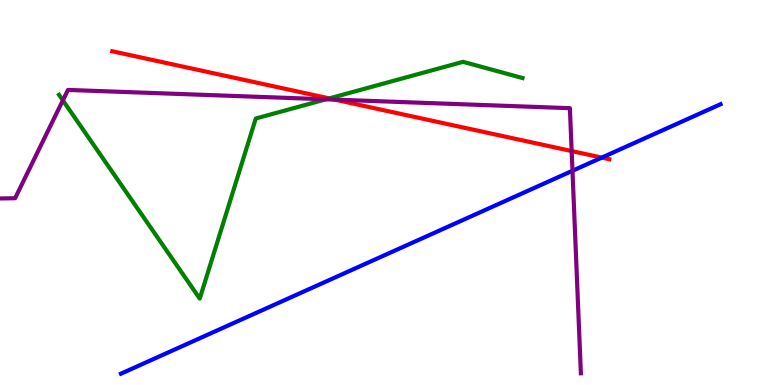[{'lines': ['blue', 'red'], 'intersections': [{'x': 7.76, 'y': 5.91}]}, {'lines': ['green', 'red'], 'intersections': [{'x': 4.25, 'y': 7.44}]}, {'lines': ['purple', 'red'], 'intersections': [{'x': 4.32, 'y': 7.41}, {'x': 7.38, 'y': 6.08}]}, {'lines': ['blue', 'green'], 'intersections': []}, {'lines': ['blue', 'purple'], 'intersections': [{'x': 7.39, 'y': 5.56}]}, {'lines': ['green', 'purple'], 'intersections': [{'x': 0.811, 'y': 7.39}, {'x': 4.21, 'y': 7.42}]}]